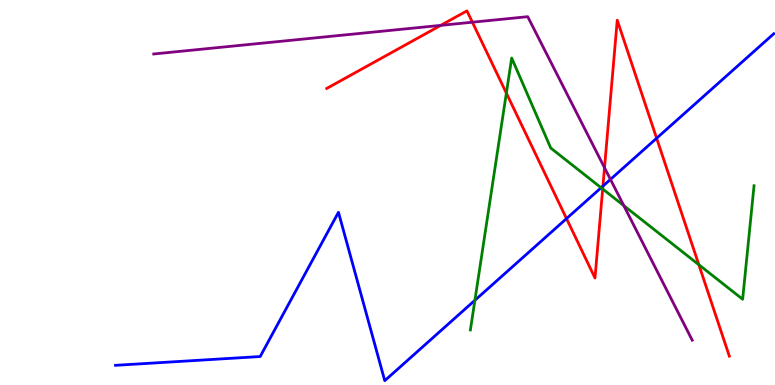[{'lines': ['blue', 'red'], 'intersections': [{'x': 7.31, 'y': 4.32}, {'x': 7.78, 'y': 5.17}, {'x': 8.47, 'y': 6.41}]}, {'lines': ['green', 'red'], 'intersections': [{'x': 6.53, 'y': 7.58}, {'x': 7.78, 'y': 5.09}, {'x': 9.02, 'y': 3.12}]}, {'lines': ['purple', 'red'], 'intersections': [{'x': 5.69, 'y': 9.34}, {'x': 6.1, 'y': 9.42}, {'x': 7.8, 'y': 5.64}]}, {'lines': ['blue', 'green'], 'intersections': [{'x': 6.13, 'y': 2.2}, {'x': 7.76, 'y': 5.12}]}, {'lines': ['blue', 'purple'], 'intersections': [{'x': 7.88, 'y': 5.34}]}, {'lines': ['green', 'purple'], 'intersections': [{'x': 8.05, 'y': 4.66}]}]